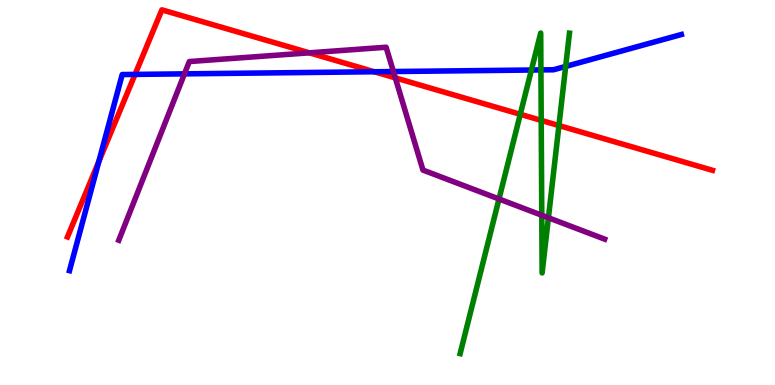[{'lines': ['blue', 'red'], 'intersections': [{'x': 1.28, 'y': 5.81}, {'x': 1.74, 'y': 8.07}, {'x': 4.83, 'y': 8.14}]}, {'lines': ['green', 'red'], 'intersections': [{'x': 6.71, 'y': 7.03}, {'x': 6.98, 'y': 6.87}, {'x': 7.21, 'y': 6.74}]}, {'lines': ['purple', 'red'], 'intersections': [{'x': 3.99, 'y': 8.63}, {'x': 5.1, 'y': 7.98}]}, {'lines': ['blue', 'green'], 'intersections': [{'x': 6.86, 'y': 8.18}, {'x': 6.98, 'y': 8.18}, {'x': 7.3, 'y': 8.27}]}, {'lines': ['blue', 'purple'], 'intersections': [{'x': 2.38, 'y': 8.08}, {'x': 5.08, 'y': 8.14}]}, {'lines': ['green', 'purple'], 'intersections': [{'x': 6.44, 'y': 4.83}, {'x': 6.99, 'y': 4.41}, {'x': 7.08, 'y': 4.34}]}]